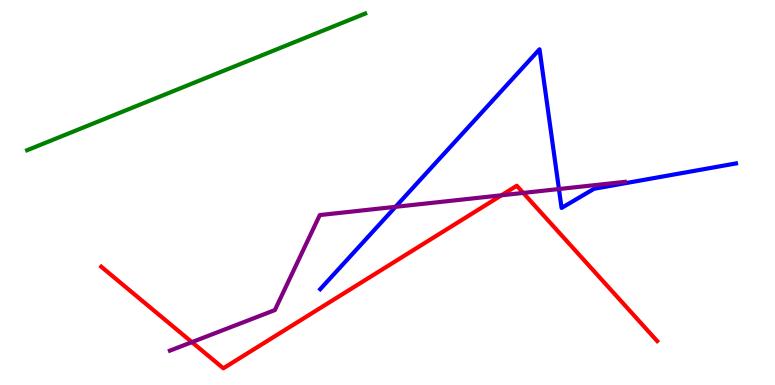[{'lines': ['blue', 'red'], 'intersections': []}, {'lines': ['green', 'red'], 'intersections': []}, {'lines': ['purple', 'red'], 'intersections': [{'x': 2.48, 'y': 1.11}, {'x': 6.47, 'y': 4.93}, {'x': 6.75, 'y': 4.99}]}, {'lines': ['blue', 'green'], 'intersections': []}, {'lines': ['blue', 'purple'], 'intersections': [{'x': 5.1, 'y': 4.63}, {'x': 7.21, 'y': 5.09}]}, {'lines': ['green', 'purple'], 'intersections': []}]